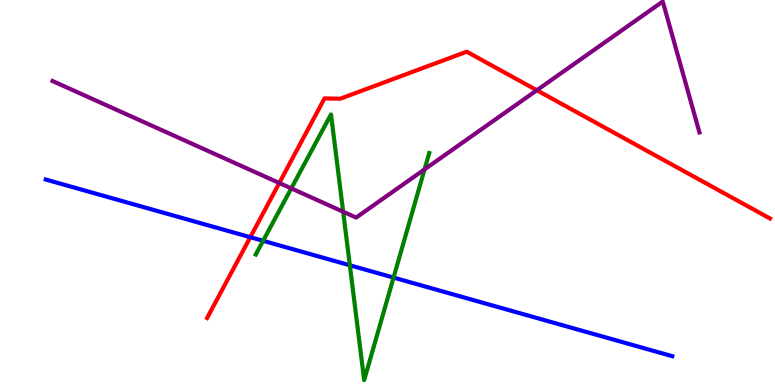[{'lines': ['blue', 'red'], 'intersections': [{'x': 3.23, 'y': 3.84}]}, {'lines': ['green', 'red'], 'intersections': []}, {'lines': ['purple', 'red'], 'intersections': [{'x': 3.6, 'y': 5.25}, {'x': 6.93, 'y': 7.66}]}, {'lines': ['blue', 'green'], 'intersections': [{'x': 3.39, 'y': 3.75}, {'x': 4.51, 'y': 3.11}, {'x': 5.08, 'y': 2.79}]}, {'lines': ['blue', 'purple'], 'intersections': []}, {'lines': ['green', 'purple'], 'intersections': [{'x': 3.76, 'y': 5.11}, {'x': 4.43, 'y': 4.5}, {'x': 5.48, 'y': 5.6}]}]